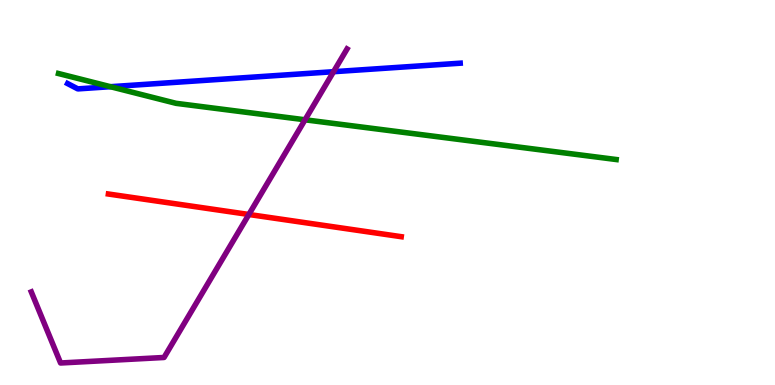[{'lines': ['blue', 'red'], 'intersections': []}, {'lines': ['green', 'red'], 'intersections': []}, {'lines': ['purple', 'red'], 'intersections': [{'x': 3.21, 'y': 4.43}]}, {'lines': ['blue', 'green'], 'intersections': [{'x': 1.43, 'y': 7.75}]}, {'lines': ['blue', 'purple'], 'intersections': [{'x': 4.3, 'y': 8.14}]}, {'lines': ['green', 'purple'], 'intersections': [{'x': 3.94, 'y': 6.89}]}]